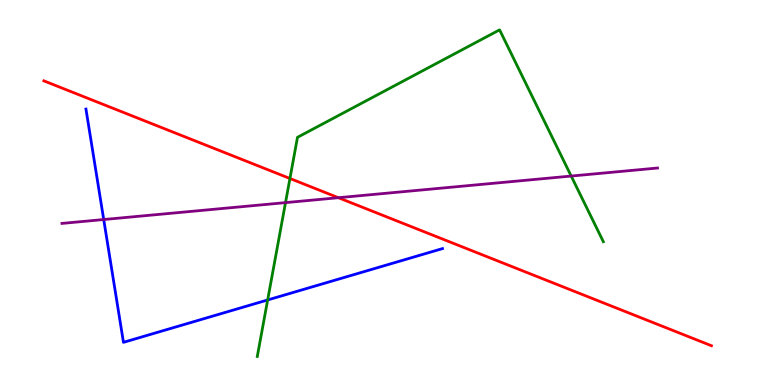[{'lines': ['blue', 'red'], 'intersections': []}, {'lines': ['green', 'red'], 'intersections': [{'x': 3.74, 'y': 5.36}]}, {'lines': ['purple', 'red'], 'intersections': [{'x': 4.37, 'y': 4.86}]}, {'lines': ['blue', 'green'], 'intersections': [{'x': 3.45, 'y': 2.21}]}, {'lines': ['blue', 'purple'], 'intersections': [{'x': 1.34, 'y': 4.3}]}, {'lines': ['green', 'purple'], 'intersections': [{'x': 3.68, 'y': 4.74}, {'x': 7.37, 'y': 5.43}]}]